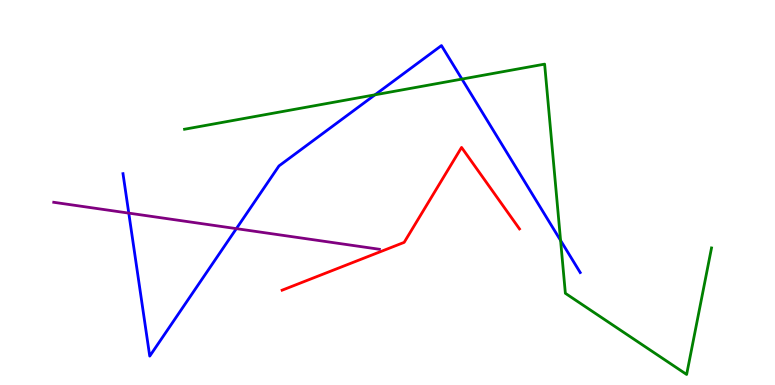[{'lines': ['blue', 'red'], 'intersections': []}, {'lines': ['green', 'red'], 'intersections': []}, {'lines': ['purple', 'red'], 'intersections': []}, {'lines': ['blue', 'green'], 'intersections': [{'x': 4.84, 'y': 7.54}, {'x': 5.96, 'y': 7.95}, {'x': 7.23, 'y': 3.75}]}, {'lines': ['blue', 'purple'], 'intersections': [{'x': 1.66, 'y': 4.46}, {'x': 3.05, 'y': 4.06}]}, {'lines': ['green', 'purple'], 'intersections': []}]